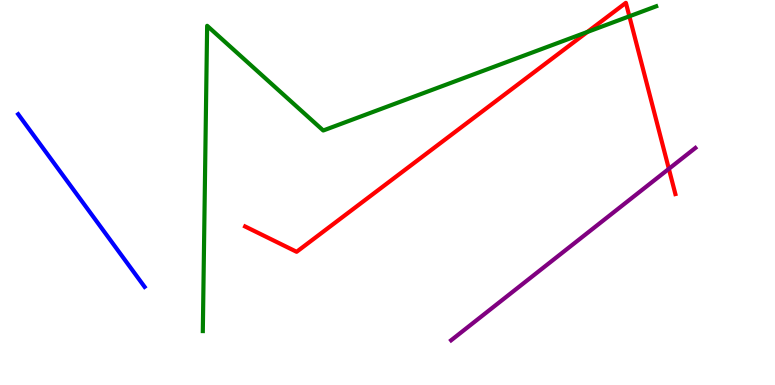[{'lines': ['blue', 'red'], 'intersections': []}, {'lines': ['green', 'red'], 'intersections': [{'x': 7.58, 'y': 9.17}, {'x': 8.12, 'y': 9.58}]}, {'lines': ['purple', 'red'], 'intersections': [{'x': 8.63, 'y': 5.61}]}, {'lines': ['blue', 'green'], 'intersections': []}, {'lines': ['blue', 'purple'], 'intersections': []}, {'lines': ['green', 'purple'], 'intersections': []}]